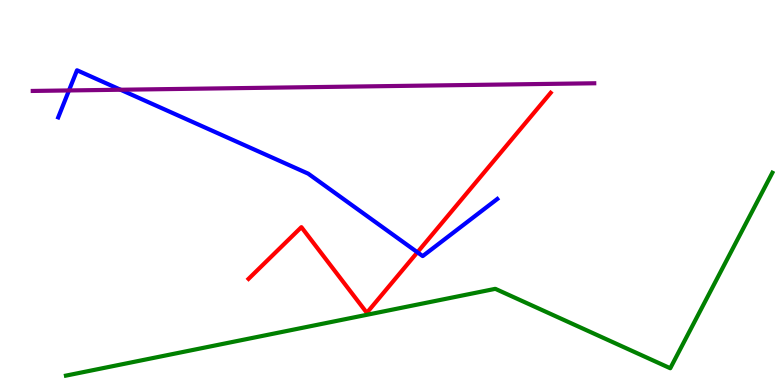[{'lines': ['blue', 'red'], 'intersections': [{'x': 5.39, 'y': 3.45}]}, {'lines': ['green', 'red'], 'intersections': []}, {'lines': ['purple', 'red'], 'intersections': []}, {'lines': ['blue', 'green'], 'intersections': []}, {'lines': ['blue', 'purple'], 'intersections': [{'x': 0.89, 'y': 7.65}, {'x': 1.56, 'y': 7.67}]}, {'lines': ['green', 'purple'], 'intersections': []}]